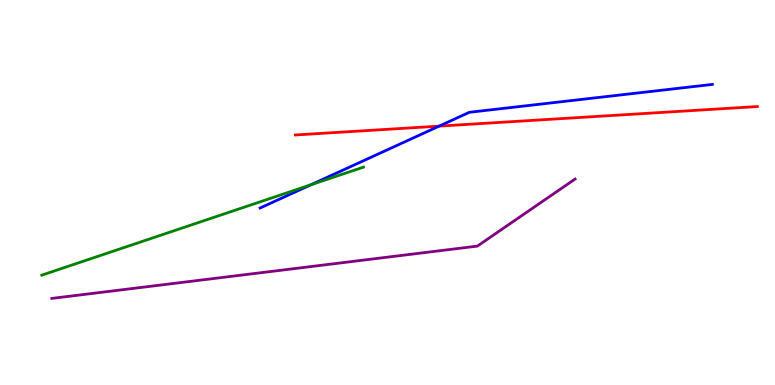[{'lines': ['blue', 'red'], 'intersections': [{'x': 5.67, 'y': 6.72}]}, {'lines': ['green', 'red'], 'intersections': []}, {'lines': ['purple', 'red'], 'intersections': []}, {'lines': ['blue', 'green'], 'intersections': [{'x': 4.01, 'y': 5.2}]}, {'lines': ['blue', 'purple'], 'intersections': []}, {'lines': ['green', 'purple'], 'intersections': []}]